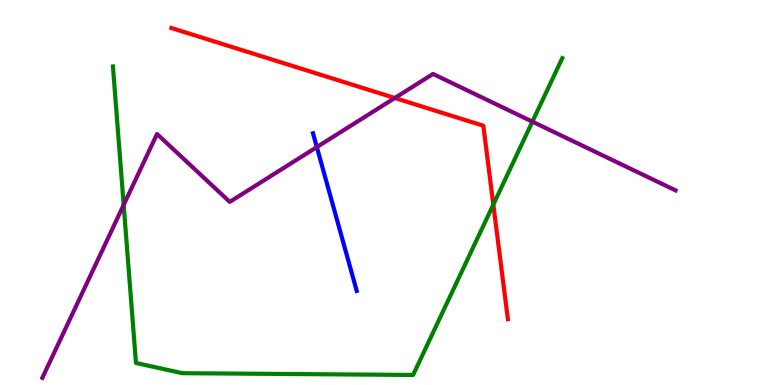[{'lines': ['blue', 'red'], 'intersections': []}, {'lines': ['green', 'red'], 'intersections': [{'x': 6.37, 'y': 4.69}]}, {'lines': ['purple', 'red'], 'intersections': [{'x': 5.09, 'y': 7.45}]}, {'lines': ['blue', 'green'], 'intersections': []}, {'lines': ['blue', 'purple'], 'intersections': [{'x': 4.09, 'y': 6.18}]}, {'lines': ['green', 'purple'], 'intersections': [{'x': 1.6, 'y': 4.68}, {'x': 6.87, 'y': 6.84}]}]